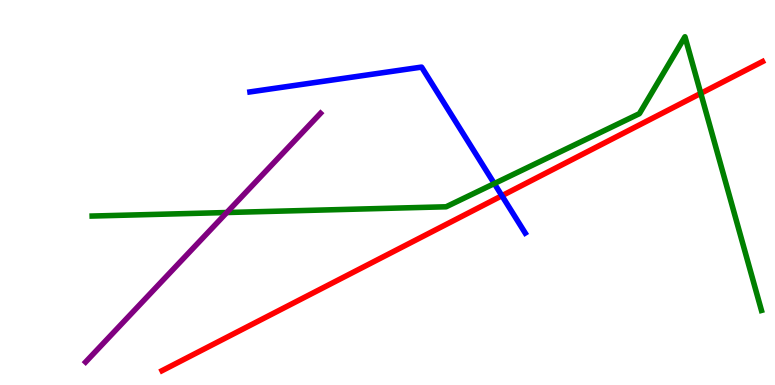[{'lines': ['blue', 'red'], 'intersections': [{'x': 6.48, 'y': 4.92}]}, {'lines': ['green', 'red'], 'intersections': [{'x': 9.04, 'y': 7.58}]}, {'lines': ['purple', 'red'], 'intersections': []}, {'lines': ['blue', 'green'], 'intersections': [{'x': 6.38, 'y': 5.23}]}, {'lines': ['blue', 'purple'], 'intersections': []}, {'lines': ['green', 'purple'], 'intersections': [{'x': 2.93, 'y': 4.48}]}]